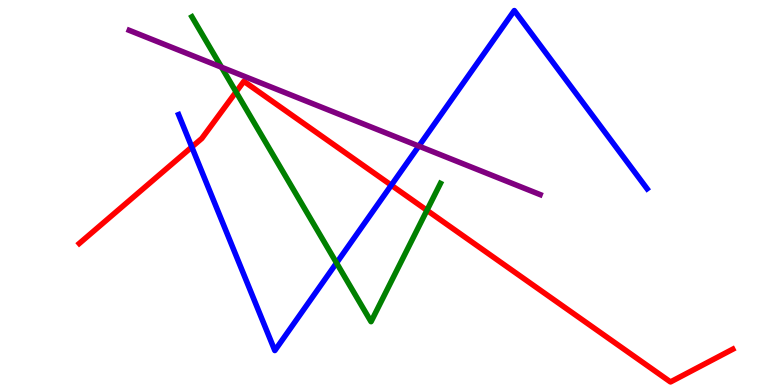[{'lines': ['blue', 'red'], 'intersections': [{'x': 2.47, 'y': 6.18}, {'x': 5.05, 'y': 5.19}]}, {'lines': ['green', 'red'], 'intersections': [{'x': 3.05, 'y': 7.61}, {'x': 5.51, 'y': 4.54}]}, {'lines': ['purple', 'red'], 'intersections': []}, {'lines': ['blue', 'green'], 'intersections': [{'x': 4.34, 'y': 3.17}]}, {'lines': ['blue', 'purple'], 'intersections': [{'x': 5.4, 'y': 6.21}]}, {'lines': ['green', 'purple'], 'intersections': [{'x': 2.86, 'y': 8.25}]}]